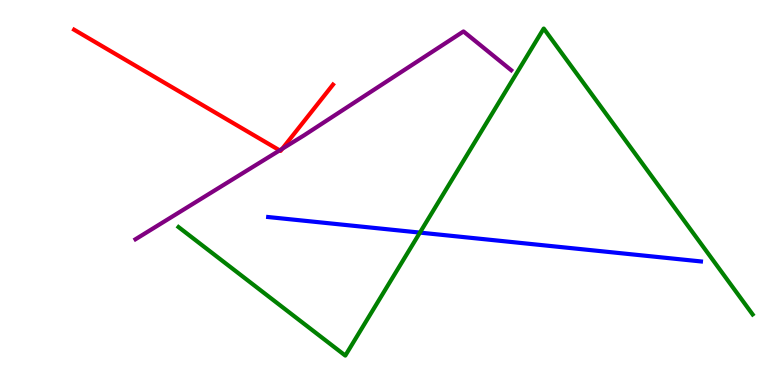[{'lines': ['blue', 'red'], 'intersections': []}, {'lines': ['green', 'red'], 'intersections': []}, {'lines': ['purple', 'red'], 'intersections': [{'x': 3.61, 'y': 6.09}, {'x': 3.64, 'y': 6.14}]}, {'lines': ['blue', 'green'], 'intersections': [{'x': 5.42, 'y': 3.96}]}, {'lines': ['blue', 'purple'], 'intersections': []}, {'lines': ['green', 'purple'], 'intersections': []}]